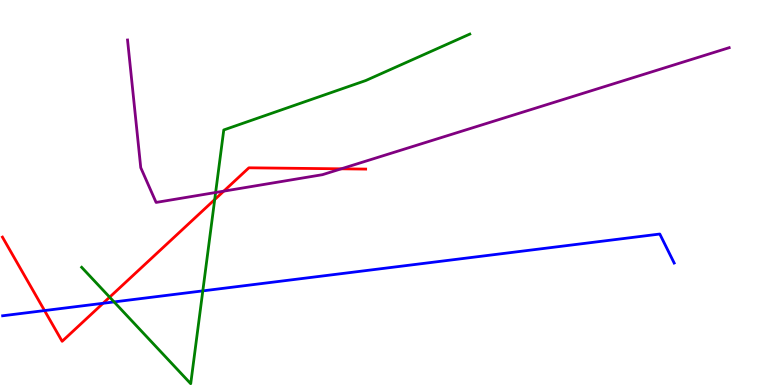[{'lines': ['blue', 'red'], 'intersections': [{'x': 0.575, 'y': 1.93}, {'x': 1.33, 'y': 2.12}]}, {'lines': ['green', 'red'], 'intersections': [{'x': 1.41, 'y': 2.28}, {'x': 2.77, 'y': 4.82}]}, {'lines': ['purple', 'red'], 'intersections': [{'x': 2.89, 'y': 5.04}, {'x': 4.4, 'y': 5.62}]}, {'lines': ['blue', 'green'], 'intersections': [{'x': 1.47, 'y': 2.16}, {'x': 2.62, 'y': 2.44}]}, {'lines': ['blue', 'purple'], 'intersections': []}, {'lines': ['green', 'purple'], 'intersections': [{'x': 2.78, 'y': 5.0}]}]